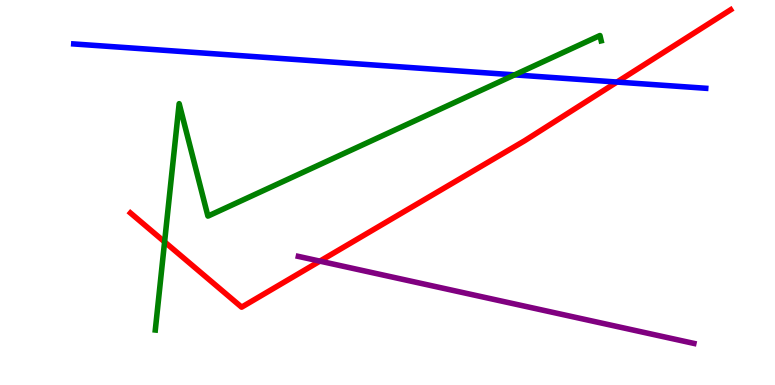[{'lines': ['blue', 'red'], 'intersections': [{'x': 7.96, 'y': 7.87}]}, {'lines': ['green', 'red'], 'intersections': [{'x': 2.12, 'y': 3.72}]}, {'lines': ['purple', 'red'], 'intersections': [{'x': 4.13, 'y': 3.22}]}, {'lines': ['blue', 'green'], 'intersections': [{'x': 6.64, 'y': 8.06}]}, {'lines': ['blue', 'purple'], 'intersections': []}, {'lines': ['green', 'purple'], 'intersections': []}]